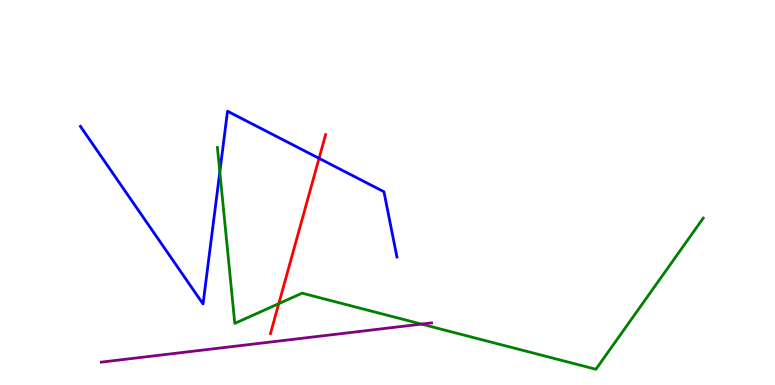[{'lines': ['blue', 'red'], 'intersections': [{'x': 4.12, 'y': 5.89}]}, {'lines': ['green', 'red'], 'intersections': [{'x': 3.6, 'y': 2.11}]}, {'lines': ['purple', 'red'], 'intersections': []}, {'lines': ['blue', 'green'], 'intersections': [{'x': 2.84, 'y': 5.54}]}, {'lines': ['blue', 'purple'], 'intersections': []}, {'lines': ['green', 'purple'], 'intersections': [{'x': 5.44, 'y': 1.58}]}]